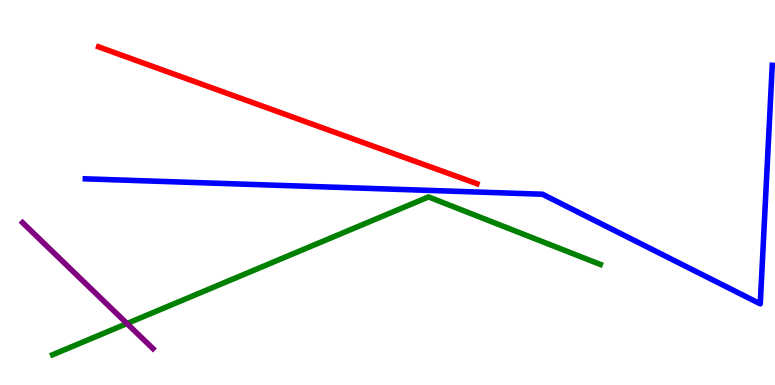[{'lines': ['blue', 'red'], 'intersections': []}, {'lines': ['green', 'red'], 'intersections': []}, {'lines': ['purple', 'red'], 'intersections': []}, {'lines': ['blue', 'green'], 'intersections': []}, {'lines': ['blue', 'purple'], 'intersections': []}, {'lines': ['green', 'purple'], 'intersections': [{'x': 1.64, 'y': 1.6}]}]